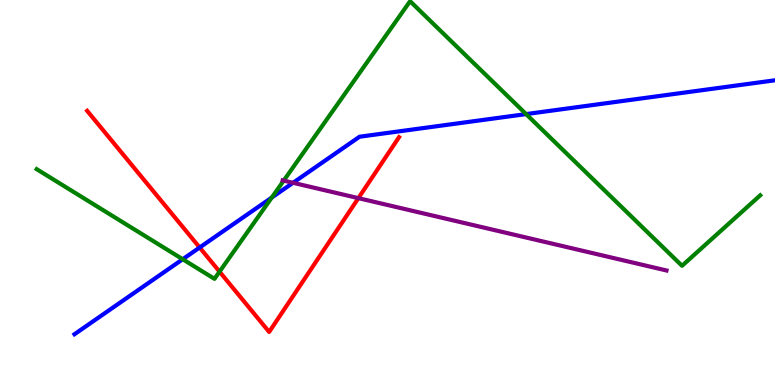[{'lines': ['blue', 'red'], 'intersections': [{'x': 2.58, 'y': 3.57}]}, {'lines': ['green', 'red'], 'intersections': [{'x': 2.83, 'y': 2.94}]}, {'lines': ['purple', 'red'], 'intersections': [{'x': 4.62, 'y': 4.85}]}, {'lines': ['blue', 'green'], 'intersections': [{'x': 2.36, 'y': 3.27}, {'x': 3.51, 'y': 4.87}, {'x': 6.79, 'y': 7.04}]}, {'lines': ['blue', 'purple'], 'intersections': [{'x': 3.78, 'y': 5.25}]}, {'lines': ['green', 'purple'], 'intersections': [{'x': 3.66, 'y': 5.31}]}]